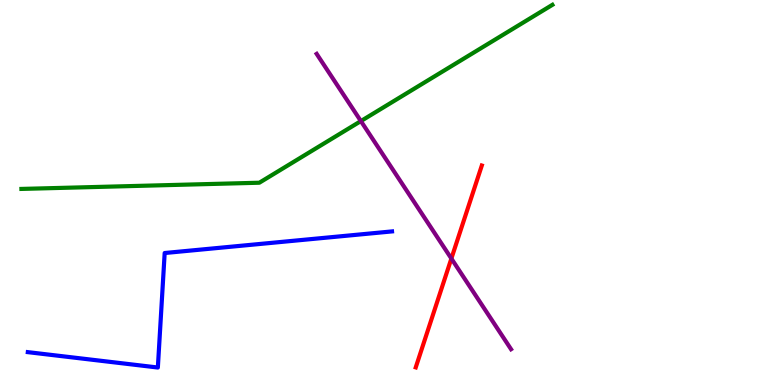[{'lines': ['blue', 'red'], 'intersections': []}, {'lines': ['green', 'red'], 'intersections': []}, {'lines': ['purple', 'red'], 'intersections': [{'x': 5.82, 'y': 3.28}]}, {'lines': ['blue', 'green'], 'intersections': []}, {'lines': ['blue', 'purple'], 'intersections': []}, {'lines': ['green', 'purple'], 'intersections': [{'x': 4.66, 'y': 6.86}]}]